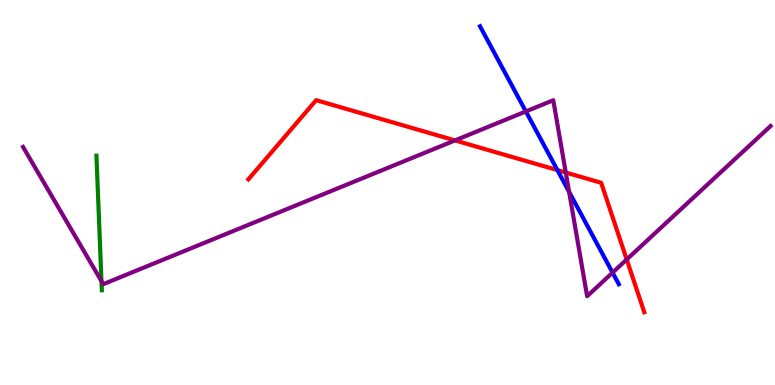[{'lines': ['blue', 'red'], 'intersections': [{'x': 7.19, 'y': 5.58}]}, {'lines': ['green', 'red'], 'intersections': []}, {'lines': ['purple', 'red'], 'intersections': [{'x': 5.87, 'y': 6.35}, {'x': 7.3, 'y': 5.52}, {'x': 8.09, 'y': 3.26}]}, {'lines': ['blue', 'green'], 'intersections': []}, {'lines': ['blue', 'purple'], 'intersections': [{'x': 6.79, 'y': 7.11}, {'x': 7.34, 'y': 5.02}, {'x': 7.9, 'y': 2.92}]}, {'lines': ['green', 'purple'], 'intersections': [{'x': 1.31, 'y': 2.7}]}]